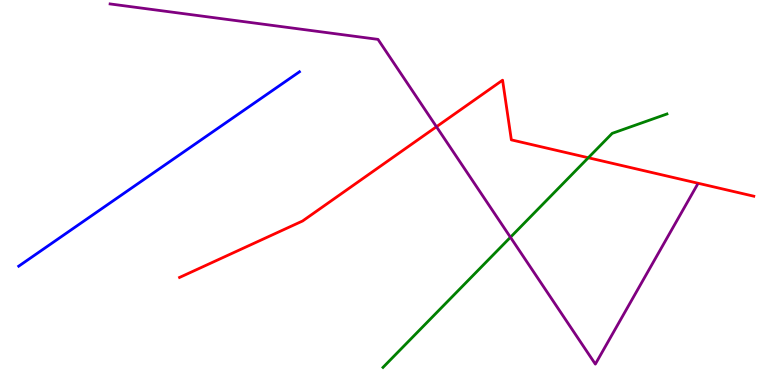[{'lines': ['blue', 'red'], 'intersections': []}, {'lines': ['green', 'red'], 'intersections': [{'x': 7.59, 'y': 5.9}]}, {'lines': ['purple', 'red'], 'intersections': [{'x': 5.63, 'y': 6.71}]}, {'lines': ['blue', 'green'], 'intersections': []}, {'lines': ['blue', 'purple'], 'intersections': []}, {'lines': ['green', 'purple'], 'intersections': [{'x': 6.59, 'y': 3.84}]}]